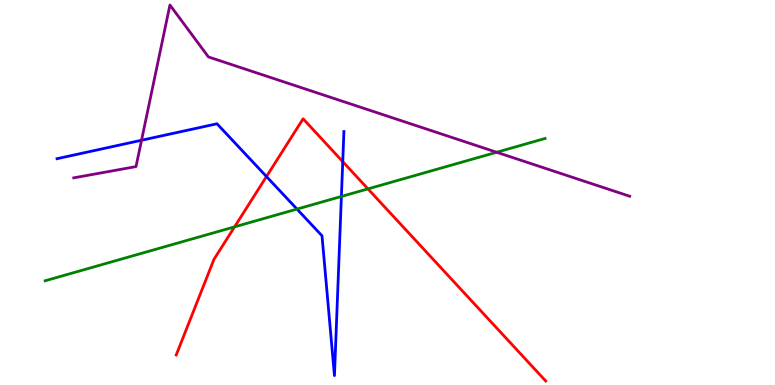[{'lines': ['blue', 'red'], 'intersections': [{'x': 3.44, 'y': 5.41}, {'x': 4.42, 'y': 5.8}]}, {'lines': ['green', 'red'], 'intersections': [{'x': 3.03, 'y': 4.11}, {'x': 4.75, 'y': 5.09}]}, {'lines': ['purple', 'red'], 'intersections': []}, {'lines': ['blue', 'green'], 'intersections': [{'x': 3.83, 'y': 4.57}, {'x': 4.41, 'y': 4.9}]}, {'lines': ['blue', 'purple'], 'intersections': [{'x': 1.83, 'y': 6.36}]}, {'lines': ['green', 'purple'], 'intersections': [{'x': 6.41, 'y': 6.05}]}]